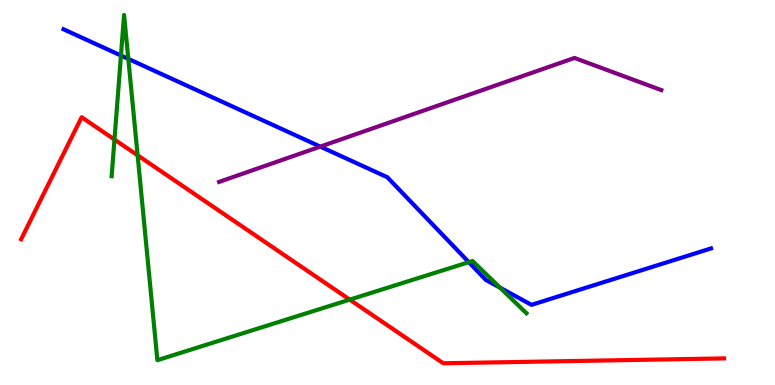[{'lines': ['blue', 'red'], 'intersections': []}, {'lines': ['green', 'red'], 'intersections': [{'x': 1.48, 'y': 6.37}, {'x': 1.78, 'y': 5.97}, {'x': 4.51, 'y': 2.22}]}, {'lines': ['purple', 'red'], 'intersections': []}, {'lines': ['blue', 'green'], 'intersections': [{'x': 1.56, 'y': 8.56}, {'x': 1.66, 'y': 8.47}, {'x': 6.05, 'y': 3.19}, {'x': 6.45, 'y': 2.53}]}, {'lines': ['blue', 'purple'], 'intersections': [{'x': 4.13, 'y': 6.19}]}, {'lines': ['green', 'purple'], 'intersections': []}]